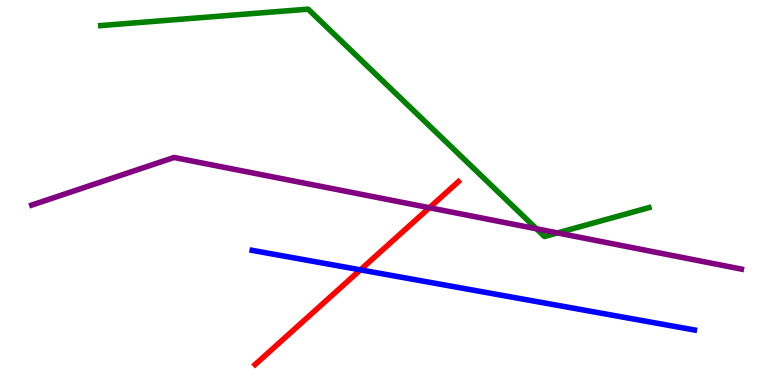[{'lines': ['blue', 'red'], 'intersections': [{'x': 4.65, 'y': 2.99}]}, {'lines': ['green', 'red'], 'intersections': []}, {'lines': ['purple', 'red'], 'intersections': [{'x': 5.54, 'y': 4.6}]}, {'lines': ['blue', 'green'], 'intersections': []}, {'lines': ['blue', 'purple'], 'intersections': []}, {'lines': ['green', 'purple'], 'intersections': [{'x': 6.92, 'y': 4.06}, {'x': 7.19, 'y': 3.95}]}]